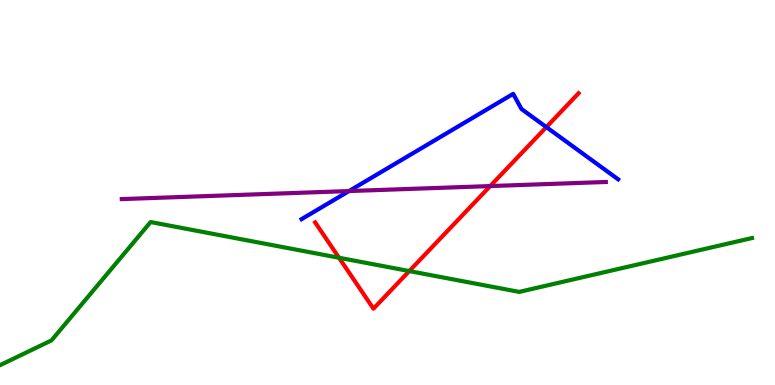[{'lines': ['blue', 'red'], 'intersections': [{'x': 7.05, 'y': 6.7}]}, {'lines': ['green', 'red'], 'intersections': [{'x': 4.37, 'y': 3.3}, {'x': 5.28, 'y': 2.96}]}, {'lines': ['purple', 'red'], 'intersections': [{'x': 6.33, 'y': 5.17}]}, {'lines': ['blue', 'green'], 'intersections': []}, {'lines': ['blue', 'purple'], 'intersections': [{'x': 4.5, 'y': 5.04}]}, {'lines': ['green', 'purple'], 'intersections': []}]